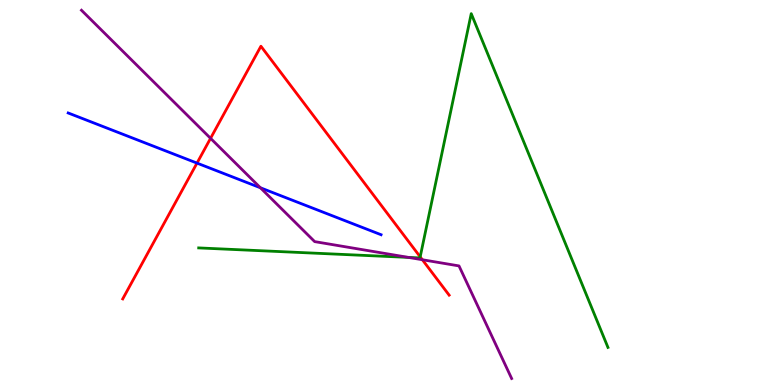[{'lines': ['blue', 'red'], 'intersections': [{'x': 2.54, 'y': 5.76}]}, {'lines': ['green', 'red'], 'intersections': [{'x': 5.42, 'y': 3.33}]}, {'lines': ['purple', 'red'], 'intersections': [{'x': 2.72, 'y': 6.41}, {'x': 5.45, 'y': 3.25}]}, {'lines': ['blue', 'green'], 'intersections': []}, {'lines': ['blue', 'purple'], 'intersections': [{'x': 3.36, 'y': 5.12}]}, {'lines': ['green', 'purple'], 'intersections': [{'x': 5.27, 'y': 3.31}]}]